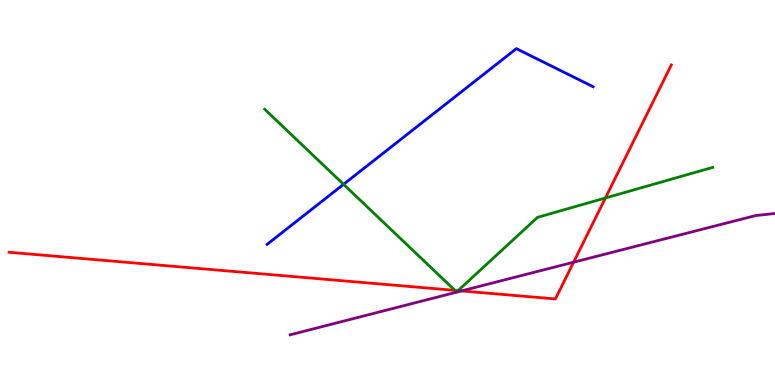[{'lines': ['blue', 'red'], 'intersections': []}, {'lines': ['green', 'red'], 'intersections': [{'x': 5.87, 'y': 2.46}, {'x': 5.91, 'y': 2.45}, {'x': 7.81, 'y': 4.86}]}, {'lines': ['purple', 'red'], 'intersections': [{'x': 5.95, 'y': 2.44}, {'x': 7.4, 'y': 3.19}]}, {'lines': ['blue', 'green'], 'intersections': [{'x': 4.43, 'y': 5.21}]}, {'lines': ['blue', 'purple'], 'intersections': []}, {'lines': ['green', 'purple'], 'intersections': []}]